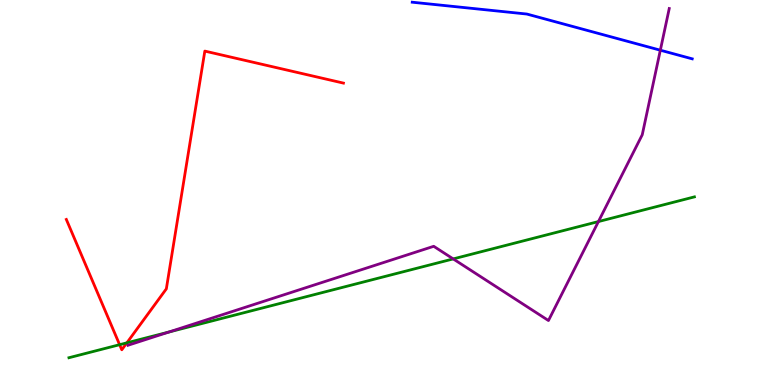[{'lines': ['blue', 'red'], 'intersections': []}, {'lines': ['green', 'red'], 'intersections': [{'x': 1.54, 'y': 1.05}, {'x': 1.64, 'y': 1.1}]}, {'lines': ['purple', 'red'], 'intersections': []}, {'lines': ['blue', 'green'], 'intersections': []}, {'lines': ['blue', 'purple'], 'intersections': [{'x': 8.52, 'y': 8.7}]}, {'lines': ['green', 'purple'], 'intersections': [{'x': 2.18, 'y': 1.38}, {'x': 5.85, 'y': 3.28}, {'x': 7.72, 'y': 4.25}]}]